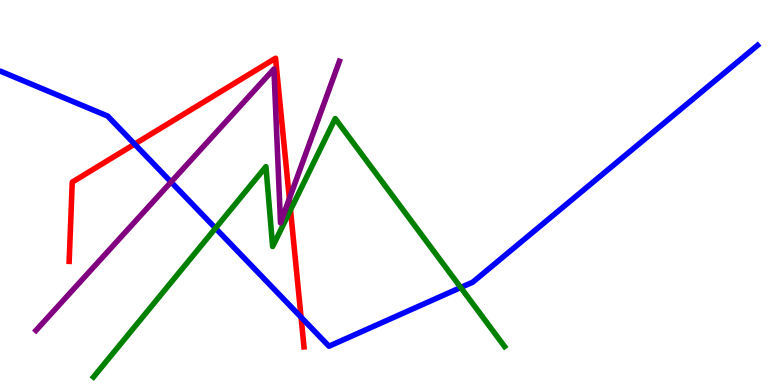[{'lines': ['blue', 'red'], 'intersections': [{'x': 1.74, 'y': 6.26}, {'x': 3.88, 'y': 1.76}]}, {'lines': ['green', 'red'], 'intersections': [{'x': 3.75, 'y': 4.55}]}, {'lines': ['purple', 'red'], 'intersections': [{'x': 3.73, 'y': 4.84}]}, {'lines': ['blue', 'green'], 'intersections': [{'x': 2.78, 'y': 4.07}, {'x': 5.95, 'y': 2.53}]}, {'lines': ['blue', 'purple'], 'intersections': [{'x': 2.21, 'y': 5.27}]}, {'lines': ['green', 'purple'], 'intersections': []}]